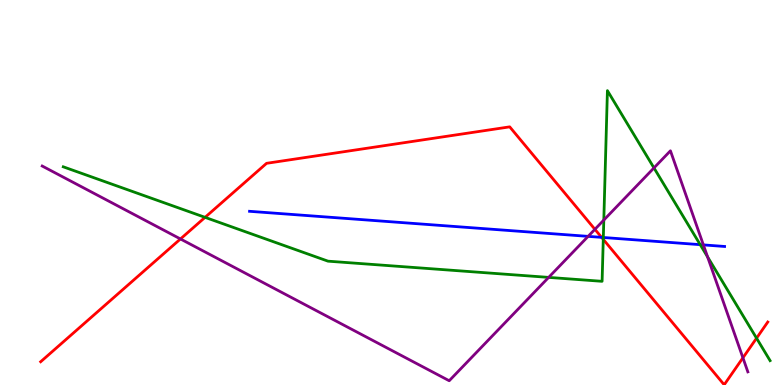[{'lines': ['blue', 'red'], 'intersections': [{'x': 7.76, 'y': 3.83}]}, {'lines': ['green', 'red'], 'intersections': [{'x': 2.65, 'y': 4.35}, {'x': 7.78, 'y': 3.78}, {'x': 9.76, 'y': 1.22}]}, {'lines': ['purple', 'red'], 'intersections': [{'x': 2.33, 'y': 3.79}, {'x': 7.68, 'y': 4.04}, {'x': 9.59, 'y': 0.706}]}, {'lines': ['blue', 'green'], 'intersections': [{'x': 7.78, 'y': 3.83}, {'x': 9.03, 'y': 3.65}]}, {'lines': ['blue', 'purple'], 'intersections': [{'x': 7.59, 'y': 3.86}, {'x': 9.08, 'y': 3.64}]}, {'lines': ['green', 'purple'], 'intersections': [{'x': 7.08, 'y': 2.8}, {'x': 7.79, 'y': 4.28}, {'x': 8.44, 'y': 5.64}, {'x': 9.13, 'y': 3.33}]}]